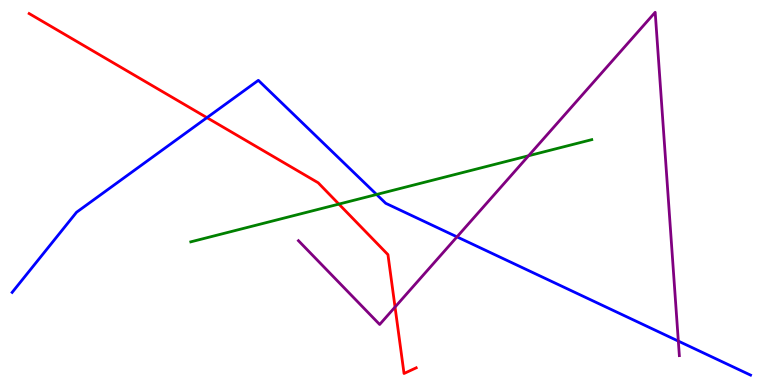[{'lines': ['blue', 'red'], 'intersections': [{'x': 2.67, 'y': 6.94}]}, {'lines': ['green', 'red'], 'intersections': [{'x': 4.37, 'y': 4.7}]}, {'lines': ['purple', 'red'], 'intersections': [{'x': 5.1, 'y': 2.02}]}, {'lines': ['blue', 'green'], 'intersections': [{'x': 4.86, 'y': 4.95}]}, {'lines': ['blue', 'purple'], 'intersections': [{'x': 5.9, 'y': 3.85}, {'x': 8.75, 'y': 1.14}]}, {'lines': ['green', 'purple'], 'intersections': [{'x': 6.82, 'y': 5.95}]}]